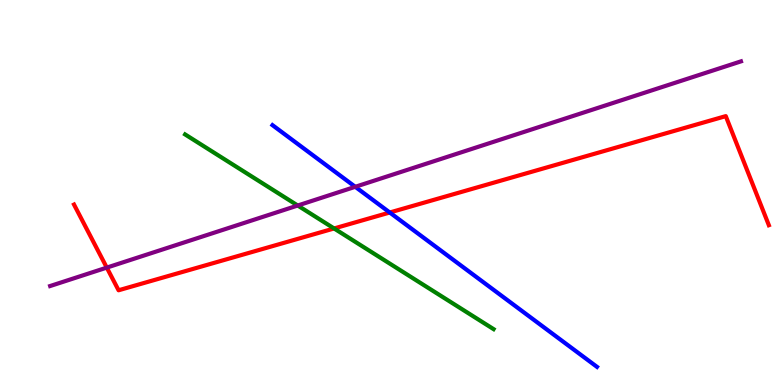[{'lines': ['blue', 'red'], 'intersections': [{'x': 5.03, 'y': 4.48}]}, {'lines': ['green', 'red'], 'intersections': [{'x': 4.31, 'y': 4.07}]}, {'lines': ['purple', 'red'], 'intersections': [{'x': 1.38, 'y': 3.05}]}, {'lines': ['blue', 'green'], 'intersections': []}, {'lines': ['blue', 'purple'], 'intersections': [{'x': 4.58, 'y': 5.15}]}, {'lines': ['green', 'purple'], 'intersections': [{'x': 3.84, 'y': 4.66}]}]